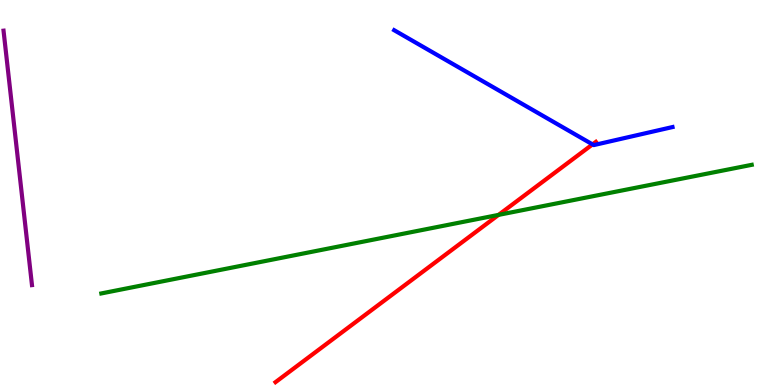[{'lines': ['blue', 'red'], 'intersections': [{'x': 7.65, 'y': 6.25}]}, {'lines': ['green', 'red'], 'intersections': [{'x': 6.43, 'y': 4.42}]}, {'lines': ['purple', 'red'], 'intersections': []}, {'lines': ['blue', 'green'], 'intersections': []}, {'lines': ['blue', 'purple'], 'intersections': []}, {'lines': ['green', 'purple'], 'intersections': []}]